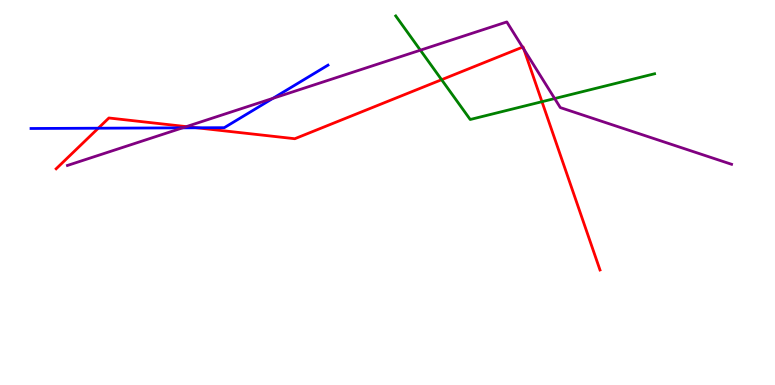[{'lines': ['blue', 'red'], 'intersections': [{'x': 1.27, 'y': 6.67}, {'x': 2.54, 'y': 6.68}]}, {'lines': ['green', 'red'], 'intersections': [{'x': 5.7, 'y': 7.93}, {'x': 6.99, 'y': 7.36}]}, {'lines': ['purple', 'red'], 'intersections': [{'x': 2.4, 'y': 6.71}, {'x': 6.74, 'y': 8.78}, {'x': 6.76, 'y': 8.72}]}, {'lines': ['blue', 'green'], 'intersections': []}, {'lines': ['blue', 'purple'], 'intersections': [{'x': 2.36, 'y': 6.68}, {'x': 3.52, 'y': 7.45}]}, {'lines': ['green', 'purple'], 'intersections': [{'x': 5.42, 'y': 8.7}, {'x': 7.16, 'y': 7.44}]}]